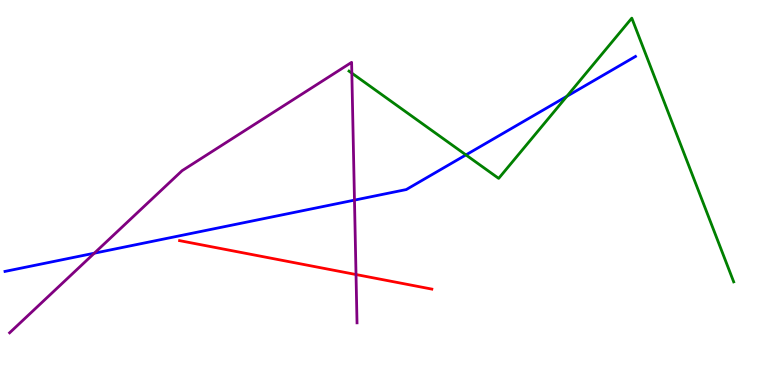[{'lines': ['blue', 'red'], 'intersections': []}, {'lines': ['green', 'red'], 'intersections': []}, {'lines': ['purple', 'red'], 'intersections': [{'x': 4.59, 'y': 2.87}]}, {'lines': ['blue', 'green'], 'intersections': [{'x': 6.01, 'y': 5.98}, {'x': 7.31, 'y': 7.5}]}, {'lines': ['blue', 'purple'], 'intersections': [{'x': 1.22, 'y': 3.42}, {'x': 4.57, 'y': 4.8}]}, {'lines': ['green', 'purple'], 'intersections': [{'x': 4.54, 'y': 8.1}]}]